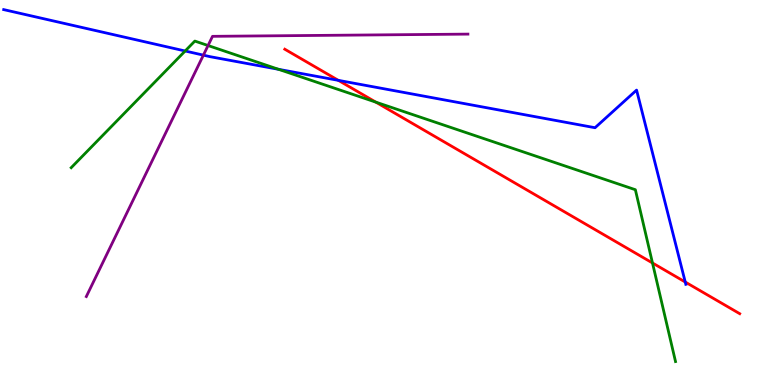[{'lines': ['blue', 'red'], 'intersections': [{'x': 4.37, 'y': 7.91}, {'x': 8.84, 'y': 2.67}]}, {'lines': ['green', 'red'], 'intersections': [{'x': 4.85, 'y': 7.35}, {'x': 8.42, 'y': 3.17}]}, {'lines': ['purple', 'red'], 'intersections': []}, {'lines': ['blue', 'green'], 'intersections': [{'x': 2.39, 'y': 8.68}, {'x': 3.59, 'y': 8.2}]}, {'lines': ['blue', 'purple'], 'intersections': [{'x': 2.62, 'y': 8.57}]}, {'lines': ['green', 'purple'], 'intersections': [{'x': 2.68, 'y': 8.82}]}]